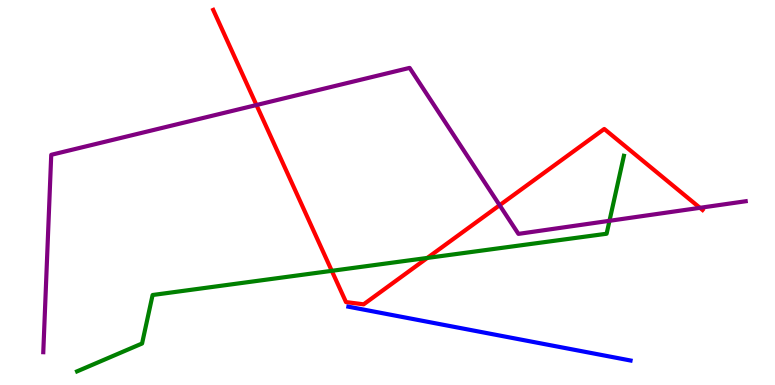[{'lines': ['blue', 'red'], 'intersections': []}, {'lines': ['green', 'red'], 'intersections': [{'x': 4.28, 'y': 2.97}, {'x': 5.51, 'y': 3.3}]}, {'lines': ['purple', 'red'], 'intersections': [{'x': 3.31, 'y': 7.27}, {'x': 6.45, 'y': 4.67}, {'x': 9.03, 'y': 4.6}]}, {'lines': ['blue', 'green'], 'intersections': []}, {'lines': ['blue', 'purple'], 'intersections': []}, {'lines': ['green', 'purple'], 'intersections': [{'x': 7.86, 'y': 4.26}]}]